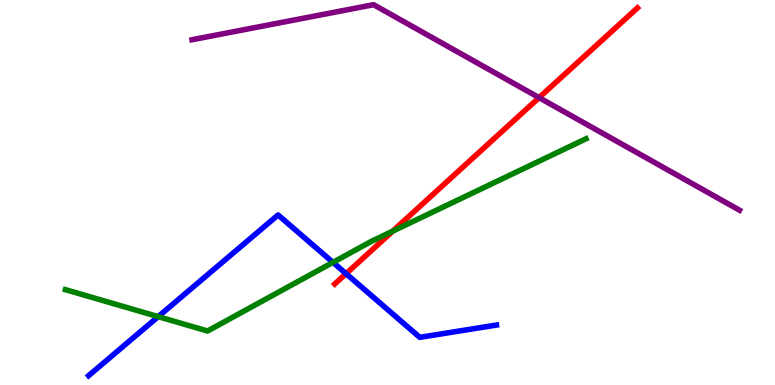[{'lines': ['blue', 'red'], 'intersections': [{'x': 4.47, 'y': 2.89}]}, {'lines': ['green', 'red'], 'intersections': [{'x': 5.07, 'y': 4.0}]}, {'lines': ['purple', 'red'], 'intersections': [{'x': 6.96, 'y': 7.46}]}, {'lines': ['blue', 'green'], 'intersections': [{'x': 2.04, 'y': 1.78}, {'x': 4.3, 'y': 3.19}]}, {'lines': ['blue', 'purple'], 'intersections': []}, {'lines': ['green', 'purple'], 'intersections': []}]